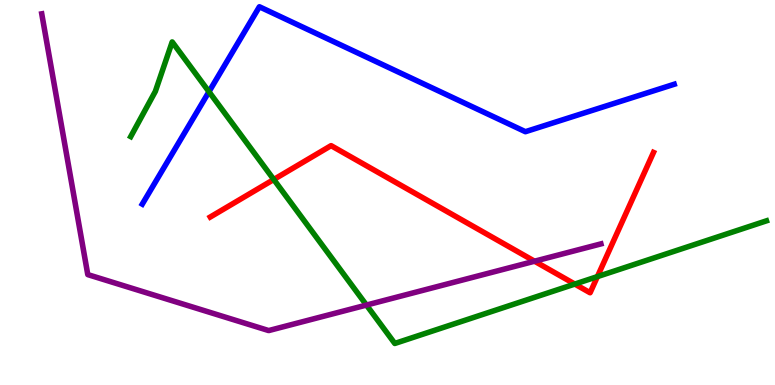[{'lines': ['blue', 'red'], 'intersections': []}, {'lines': ['green', 'red'], 'intersections': [{'x': 3.53, 'y': 5.34}, {'x': 7.42, 'y': 2.62}, {'x': 7.71, 'y': 2.82}]}, {'lines': ['purple', 'red'], 'intersections': [{'x': 6.9, 'y': 3.22}]}, {'lines': ['blue', 'green'], 'intersections': [{'x': 2.7, 'y': 7.62}]}, {'lines': ['blue', 'purple'], 'intersections': []}, {'lines': ['green', 'purple'], 'intersections': [{'x': 4.73, 'y': 2.08}]}]